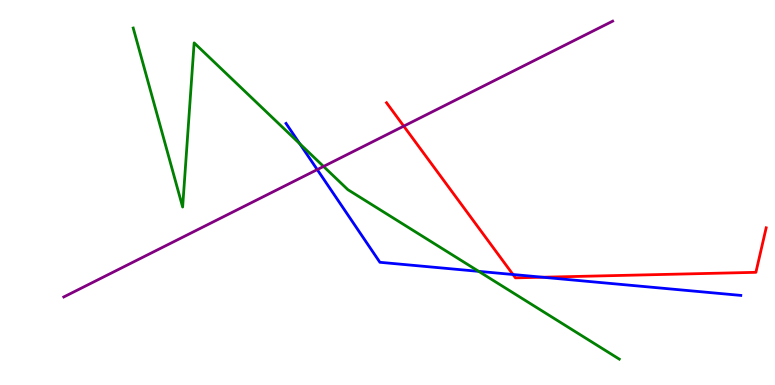[{'lines': ['blue', 'red'], 'intersections': [{'x': 6.62, 'y': 2.87}, {'x': 7.0, 'y': 2.8}]}, {'lines': ['green', 'red'], 'intersections': []}, {'lines': ['purple', 'red'], 'intersections': [{'x': 5.21, 'y': 6.72}]}, {'lines': ['blue', 'green'], 'intersections': [{'x': 3.87, 'y': 6.27}, {'x': 6.18, 'y': 2.95}]}, {'lines': ['blue', 'purple'], 'intersections': [{'x': 4.09, 'y': 5.59}]}, {'lines': ['green', 'purple'], 'intersections': [{'x': 4.17, 'y': 5.68}]}]